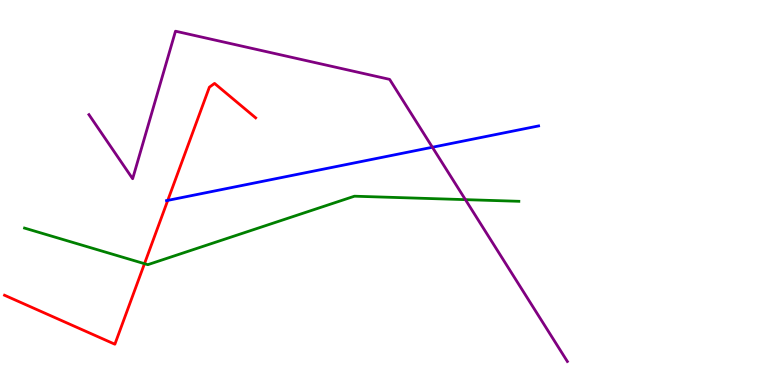[{'lines': ['blue', 'red'], 'intersections': [{'x': 2.16, 'y': 4.8}]}, {'lines': ['green', 'red'], 'intersections': [{'x': 1.86, 'y': 3.15}]}, {'lines': ['purple', 'red'], 'intersections': []}, {'lines': ['blue', 'green'], 'intersections': []}, {'lines': ['blue', 'purple'], 'intersections': [{'x': 5.58, 'y': 6.18}]}, {'lines': ['green', 'purple'], 'intersections': [{'x': 6.01, 'y': 4.81}]}]